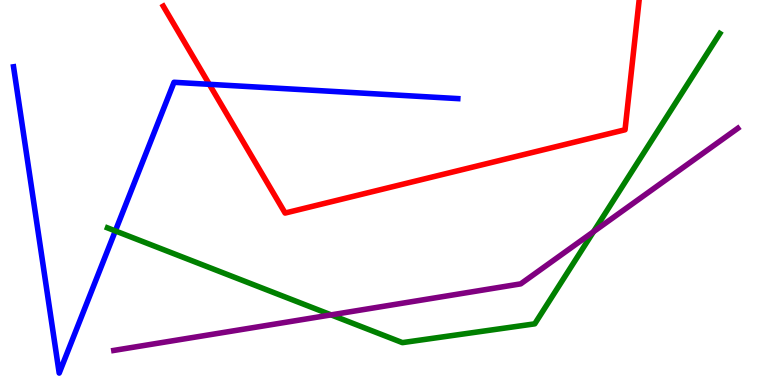[{'lines': ['blue', 'red'], 'intersections': [{'x': 2.7, 'y': 7.81}]}, {'lines': ['green', 'red'], 'intersections': []}, {'lines': ['purple', 'red'], 'intersections': []}, {'lines': ['blue', 'green'], 'intersections': [{'x': 1.49, 'y': 4.0}]}, {'lines': ['blue', 'purple'], 'intersections': []}, {'lines': ['green', 'purple'], 'intersections': [{'x': 4.27, 'y': 1.82}, {'x': 7.66, 'y': 3.98}]}]